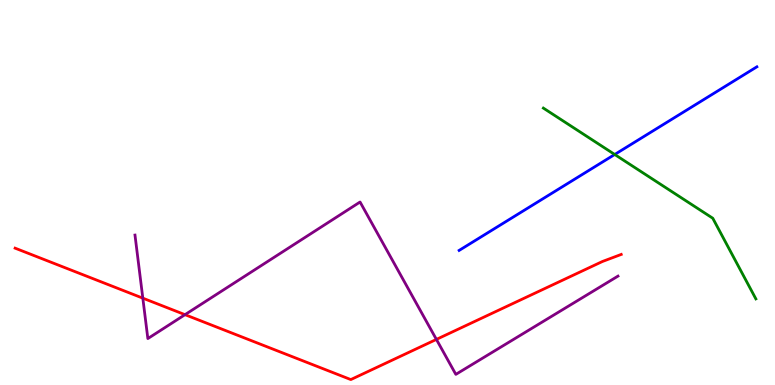[{'lines': ['blue', 'red'], 'intersections': []}, {'lines': ['green', 'red'], 'intersections': []}, {'lines': ['purple', 'red'], 'intersections': [{'x': 1.84, 'y': 2.26}, {'x': 2.39, 'y': 1.83}, {'x': 5.63, 'y': 1.18}]}, {'lines': ['blue', 'green'], 'intersections': [{'x': 7.93, 'y': 5.99}]}, {'lines': ['blue', 'purple'], 'intersections': []}, {'lines': ['green', 'purple'], 'intersections': []}]